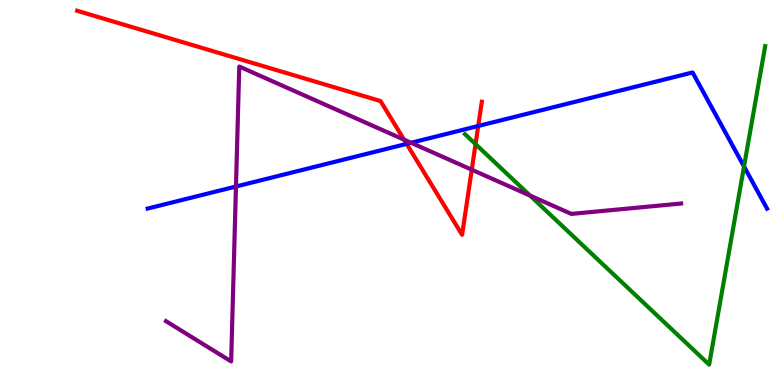[{'lines': ['blue', 'red'], 'intersections': [{'x': 5.25, 'y': 6.26}, {'x': 6.17, 'y': 6.73}]}, {'lines': ['green', 'red'], 'intersections': [{'x': 6.14, 'y': 6.26}]}, {'lines': ['purple', 'red'], 'intersections': [{'x': 5.21, 'y': 6.37}, {'x': 6.09, 'y': 5.59}]}, {'lines': ['blue', 'green'], 'intersections': [{'x': 9.6, 'y': 5.68}]}, {'lines': ['blue', 'purple'], 'intersections': [{'x': 3.04, 'y': 5.16}, {'x': 5.3, 'y': 6.29}]}, {'lines': ['green', 'purple'], 'intersections': [{'x': 6.84, 'y': 4.92}]}]